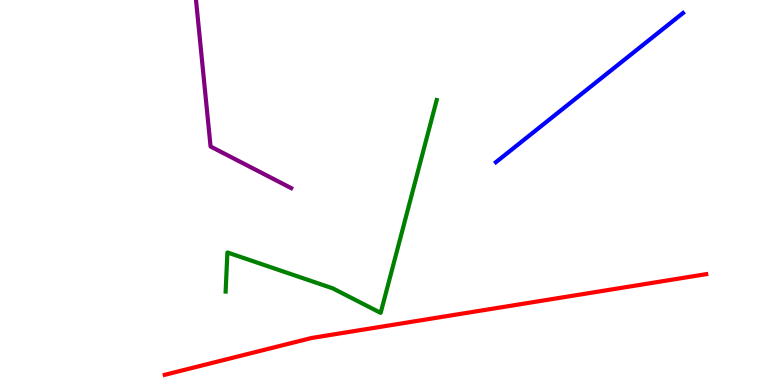[{'lines': ['blue', 'red'], 'intersections': []}, {'lines': ['green', 'red'], 'intersections': []}, {'lines': ['purple', 'red'], 'intersections': []}, {'lines': ['blue', 'green'], 'intersections': []}, {'lines': ['blue', 'purple'], 'intersections': []}, {'lines': ['green', 'purple'], 'intersections': []}]